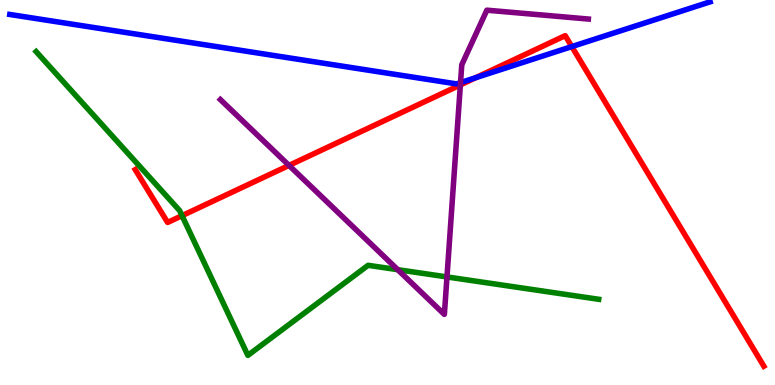[{'lines': ['blue', 'red'], 'intersections': [{'x': 6.14, 'y': 7.98}, {'x': 7.38, 'y': 8.79}]}, {'lines': ['green', 'red'], 'intersections': [{'x': 2.35, 'y': 4.4}]}, {'lines': ['purple', 'red'], 'intersections': [{'x': 3.73, 'y': 5.7}, {'x': 5.94, 'y': 7.79}]}, {'lines': ['blue', 'green'], 'intersections': []}, {'lines': ['blue', 'purple'], 'intersections': [{'x': 5.94, 'y': 7.85}]}, {'lines': ['green', 'purple'], 'intersections': [{'x': 5.13, 'y': 3.0}, {'x': 5.77, 'y': 2.81}]}]